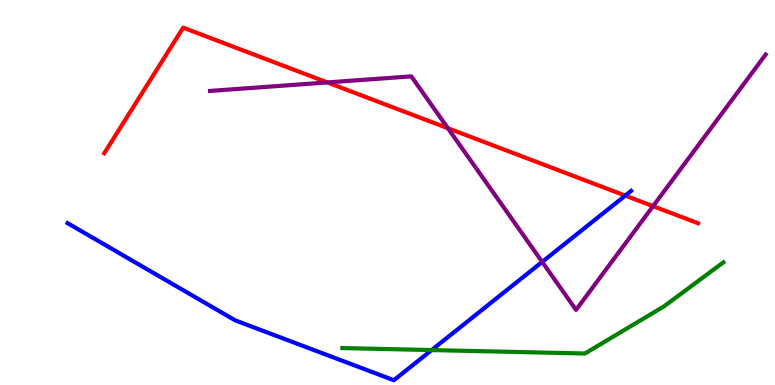[{'lines': ['blue', 'red'], 'intersections': [{'x': 8.07, 'y': 4.92}]}, {'lines': ['green', 'red'], 'intersections': []}, {'lines': ['purple', 'red'], 'intersections': [{'x': 4.22, 'y': 7.86}, {'x': 5.78, 'y': 6.67}, {'x': 8.43, 'y': 4.65}]}, {'lines': ['blue', 'green'], 'intersections': [{'x': 5.57, 'y': 0.907}]}, {'lines': ['blue', 'purple'], 'intersections': [{'x': 7.0, 'y': 3.2}]}, {'lines': ['green', 'purple'], 'intersections': []}]